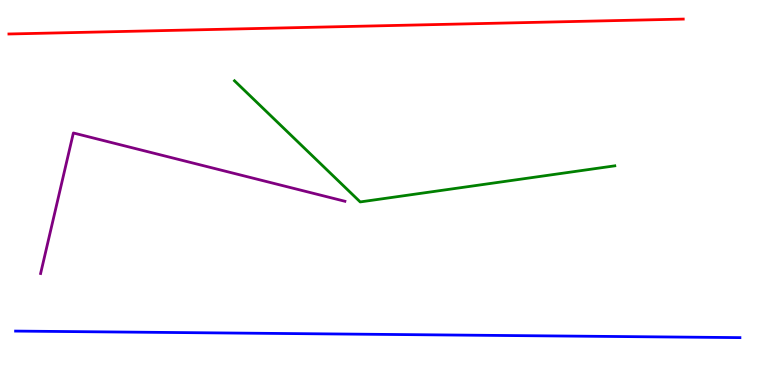[{'lines': ['blue', 'red'], 'intersections': []}, {'lines': ['green', 'red'], 'intersections': []}, {'lines': ['purple', 'red'], 'intersections': []}, {'lines': ['blue', 'green'], 'intersections': []}, {'lines': ['blue', 'purple'], 'intersections': []}, {'lines': ['green', 'purple'], 'intersections': []}]